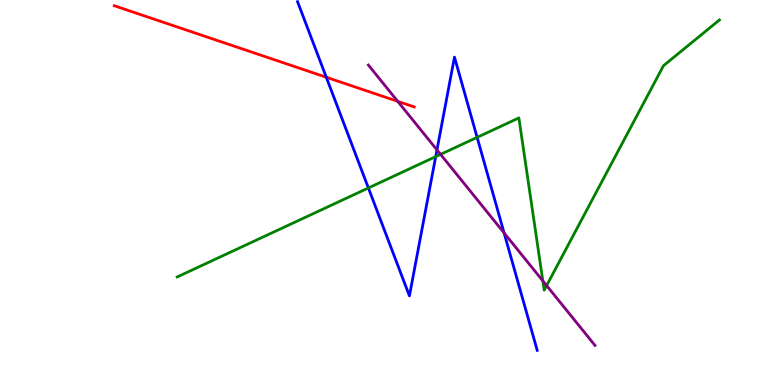[{'lines': ['blue', 'red'], 'intersections': [{'x': 4.21, 'y': 7.99}]}, {'lines': ['green', 'red'], 'intersections': []}, {'lines': ['purple', 'red'], 'intersections': [{'x': 5.13, 'y': 7.37}]}, {'lines': ['blue', 'green'], 'intersections': [{'x': 4.75, 'y': 5.12}, {'x': 5.62, 'y': 5.93}, {'x': 6.16, 'y': 6.43}]}, {'lines': ['blue', 'purple'], 'intersections': [{'x': 5.64, 'y': 6.11}, {'x': 6.5, 'y': 3.95}]}, {'lines': ['green', 'purple'], 'intersections': [{'x': 5.68, 'y': 5.99}, {'x': 7.0, 'y': 2.7}, {'x': 7.05, 'y': 2.58}]}]